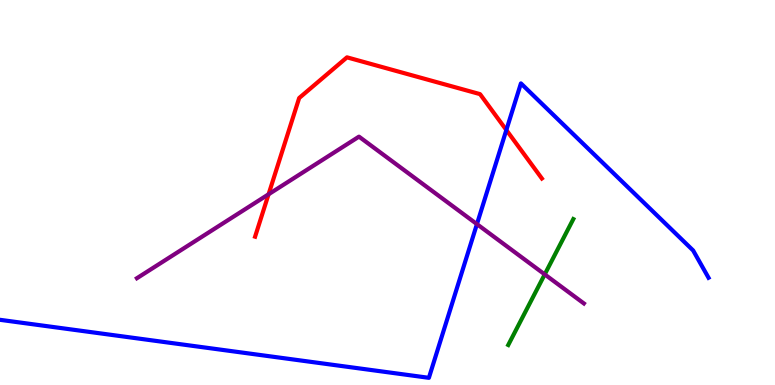[{'lines': ['blue', 'red'], 'intersections': [{'x': 6.53, 'y': 6.62}]}, {'lines': ['green', 'red'], 'intersections': []}, {'lines': ['purple', 'red'], 'intersections': [{'x': 3.47, 'y': 4.95}]}, {'lines': ['blue', 'green'], 'intersections': []}, {'lines': ['blue', 'purple'], 'intersections': [{'x': 6.15, 'y': 4.18}]}, {'lines': ['green', 'purple'], 'intersections': [{'x': 7.03, 'y': 2.87}]}]